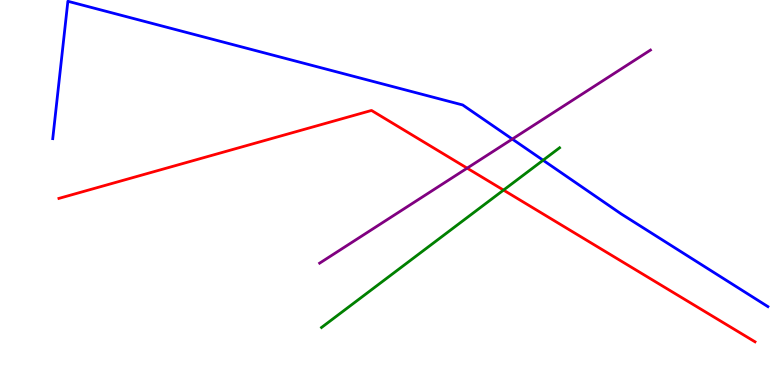[{'lines': ['blue', 'red'], 'intersections': []}, {'lines': ['green', 'red'], 'intersections': [{'x': 6.5, 'y': 5.06}]}, {'lines': ['purple', 'red'], 'intersections': [{'x': 6.03, 'y': 5.63}]}, {'lines': ['blue', 'green'], 'intersections': [{'x': 7.01, 'y': 5.84}]}, {'lines': ['blue', 'purple'], 'intersections': [{'x': 6.61, 'y': 6.39}]}, {'lines': ['green', 'purple'], 'intersections': []}]